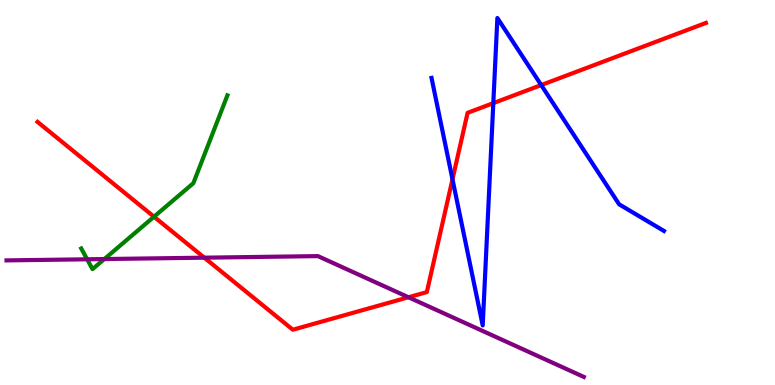[{'lines': ['blue', 'red'], 'intersections': [{'x': 5.84, 'y': 5.34}, {'x': 6.37, 'y': 7.32}, {'x': 6.98, 'y': 7.79}]}, {'lines': ['green', 'red'], 'intersections': [{'x': 1.99, 'y': 4.37}]}, {'lines': ['purple', 'red'], 'intersections': [{'x': 2.64, 'y': 3.31}, {'x': 5.27, 'y': 2.28}]}, {'lines': ['blue', 'green'], 'intersections': []}, {'lines': ['blue', 'purple'], 'intersections': []}, {'lines': ['green', 'purple'], 'intersections': [{'x': 1.12, 'y': 3.27}, {'x': 1.35, 'y': 3.27}]}]